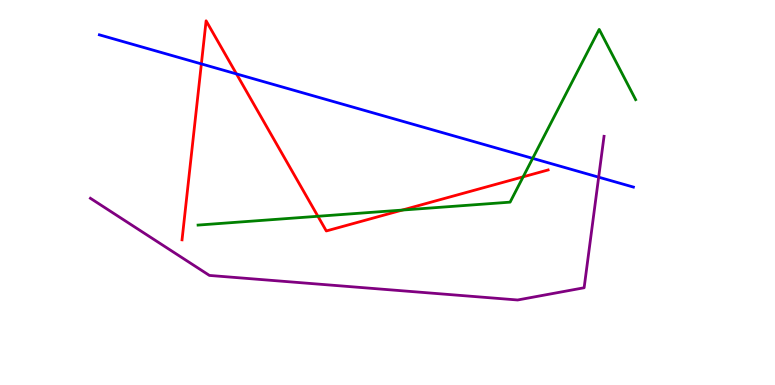[{'lines': ['blue', 'red'], 'intersections': [{'x': 2.6, 'y': 8.34}, {'x': 3.05, 'y': 8.08}]}, {'lines': ['green', 'red'], 'intersections': [{'x': 4.1, 'y': 4.38}, {'x': 5.19, 'y': 4.54}, {'x': 6.75, 'y': 5.41}]}, {'lines': ['purple', 'red'], 'intersections': []}, {'lines': ['blue', 'green'], 'intersections': [{'x': 6.87, 'y': 5.89}]}, {'lines': ['blue', 'purple'], 'intersections': [{'x': 7.72, 'y': 5.4}]}, {'lines': ['green', 'purple'], 'intersections': []}]